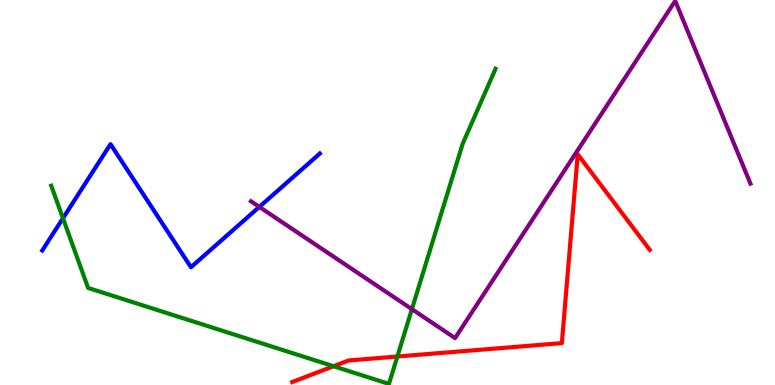[{'lines': ['blue', 'red'], 'intersections': []}, {'lines': ['green', 'red'], 'intersections': [{'x': 4.3, 'y': 0.488}, {'x': 5.13, 'y': 0.74}]}, {'lines': ['purple', 'red'], 'intersections': []}, {'lines': ['blue', 'green'], 'intersections': [{'x': 0.812, 'y': 4.33}]}, {'lines': ['blue', 'purple'], 'intersections': [{'x': 3.35, 'y': 4.63}]}, {'lines': ['green', 'purple'], 'intersections': [{'x': 5.31, 'y': 1.97}]}]